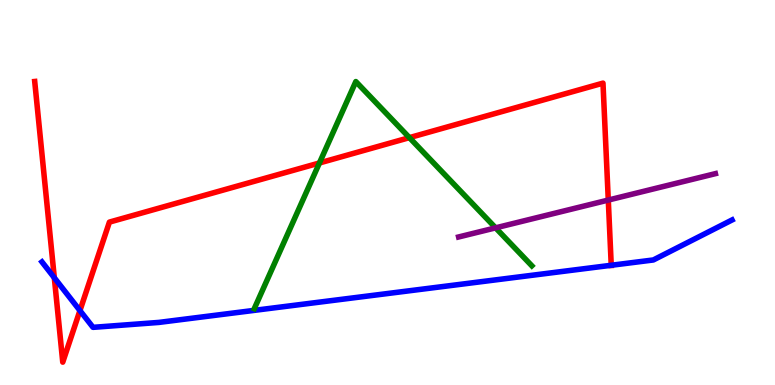[{'lines': ['blue', 'red'], 'intersections': [{'x': 0.701, 'y': 2.79}, {'x': 1.03, 'y': 1.93}, {'x': 7.89, 'y': 3.11}]}, {'lines': ['green', 'red'], 'intersections': [{'x': 4.12, 'y': 5.77}, {'x': 5.28, 'y': 6.42}]}, {'lines': ['purple', 'red'], 'intersections': [{'x': 7.85, 'y': 4.8}]}, {'lines': ['blue', 'green'], 'intersections': []}, {'lines': ['blue', 'purple'], 'intersections': []}, {'lines': ['green', 'purple'], 'intersections': [{'x': 6.39, 'y': 4.08}]}]